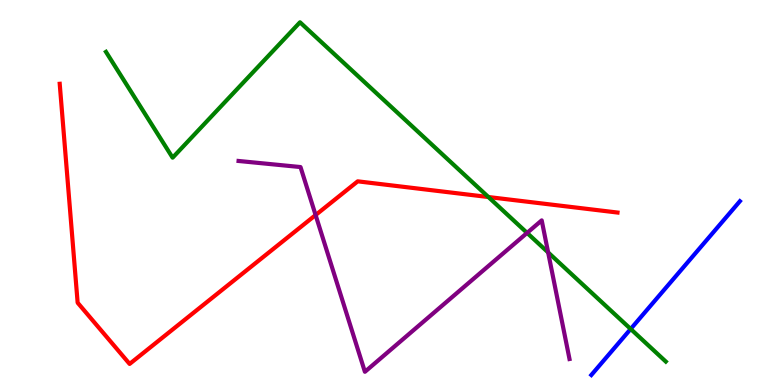[{'lines': ['blue', 'red'], 'intersections': []}, {'lines': ['green', 'red'], 'intersections': [{'x': 6.3, 'y': 4.88}]}, {'lines': ['purple', 'red'], 'intersections': [{'x': 4.07, 'y': 4.41}]}, {'lines': ['blue', 'green'], 'intersections': [{'x': 8.14, 'y': 1.46}]}, {'lines': ['blue', 'purple'], 'intersections': []}, {'lines': ['green', 'purple'], 'intersections': [{'x': 6.8, 'y': 3.95}, {'x': 7.07, 'y': 3.44}]}]